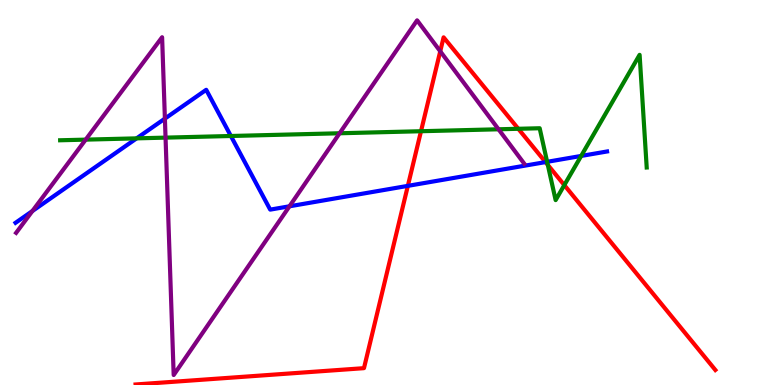[{'lines': ['blue', 'red'], 'intersections': [{'x': 5.26, 'y': 5.17}, {'x': 7.04, 'y': 5.79}]}, {'lines': ['green', 'red'], 'intersections': [{'x': 5.43, 'y': 6.59}, {'x': 6.69, 'y': 6.65}, {'x': 7.07, 'y': 5.72}, {'x': 7.28, 'y': 5.19}]}, {'lines': ['purple', 'red'], 'intersections': [{'x': 5.68, 'y': 8.67}]}, {'lines': ['blue', 'green'], 'intersections': [{'x': 1.76, 'y': 6.41}, {'x': 2.98, 'y': 6.47}, {'x': 7.06, 'y': 5.8}, {'x': 7.5, 'y': 5.95}]}, {'lines': ['blue', 'purple'], 'intersections': [{'x': 0.418, 'y': 4.52}, {'x': 2.13, 'y': 6.92}, {'x': 3.74, 'y': 4.64}]}, {'lines': ['green', 'purple'], 'intersections': [{'x': 1.11, 'y': 6.37}, {'x': 2.14, 'y': 6.43}, {'x': 4.38, 'y': 6.54}, {'x': 6.43, 'y': 6.64}]}]